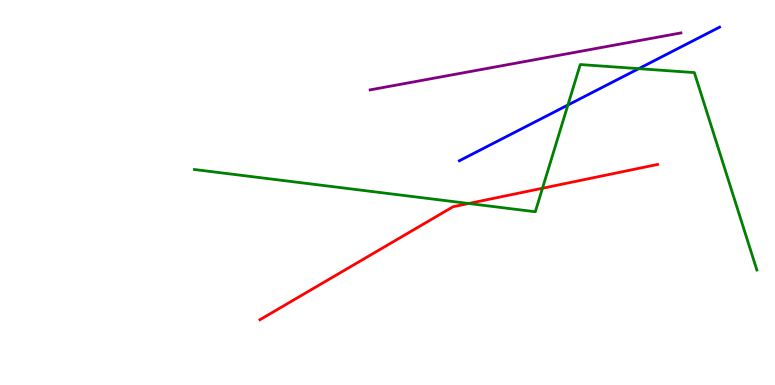[{'lines': ['blue', 'red'], 'intersections': []}, {'lines': ['green', 'red'], 'intersections': [{'x': 6.05, 'y': 4.71}, {'x': 7.0, 'y': 5.11}]}, {'lines': ['purple', 'red'], 'intersections': []}, {'lines': ['blue', 'green'], 'intersections': [{'x': 7.33, 'y': 7.27}, {'x': 8.24, 'y': 8.22}]}, {'lines': ['blue', 'purple'], 'intersections': []}, {'lines': ['green', 'purple'], 'intersections': []}]